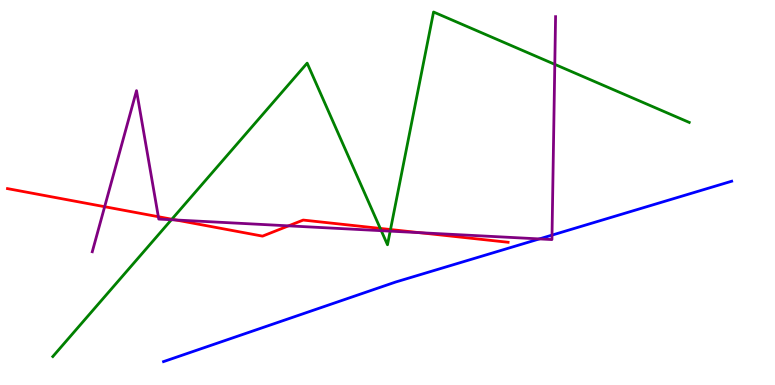[{'lines': ['blue', 'red'], 'intersections': []}, {'lines': ['green', 'red'], 'intersections': [{'x': 2.22, 'y': 4.31}, {'x': 4.91, 'y': 4.07}, {'x': 5.04, 'y': 4.04}]}, {'lines': ['purple', 'red'], 'intersections': [{'x': 1.35, 'y': 4.63}, {'x': 2.04, 'y': 4.37}, {'x': 2.27, 'y': 4.29}, {'x': 3.72, 'y': 4.13}, {'x': 5.41, 'y': 3.96}]}, {'lines': ['blue', 'green'], 'intersections': []}, {'lines': ['blue', 'purple'], 'intersections': [{'x': 6.96, 'y': 3.79}, {'x': 7.12, 'y': 3.89}]}, {'lines': ['green', 'purple'], 'intersections': [{'x': 2.21, 'y': 4.29}, {'x': 4.92, 'y': 4.01}, {'x': 5.03, 'y': 4.0}, {'x': 7.16, 'y': 8.33}]}]